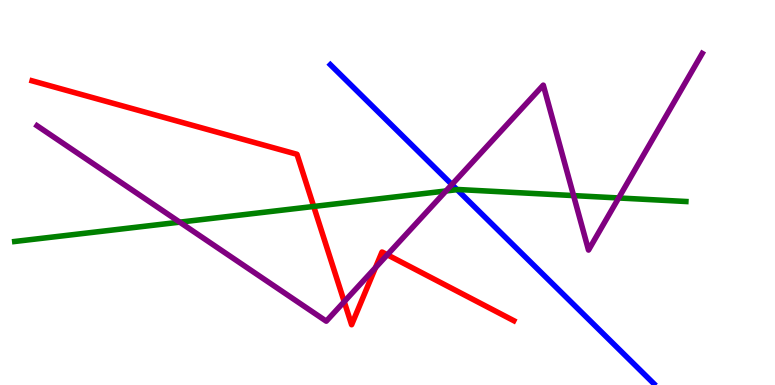[{'lines': ['blue', 'red'], 'intersections': []}, {'lines': ['green', 'red'], 'intersections': [{'x': 4.05, 'y': 4.64}]}, {'lines': ['purple', 'red'], 'intersections': [{'x': 4.44, 'y': 2.16}, {'x': 4.84, 'y': 3.05}, {'x': 5.0, 'y': 3.38}]}, {'lines': ['blue', 'green'], 'intersections': [{'x': 5.9, 'y': 5.07}]}, {'lines': ['blue', 'purple'], 'intersections': [{'x': 5.83, 'y': 5.21}]}, {'lines': ['green', 'purple'], 'intersections': [{'x': 2.32, 'y': 4.23}, {'x': 5.75, 'y': 5.04}, {'x': 7.4, 'y': 4.92}, {'x': 7.98, 'y': 4.86}]}]